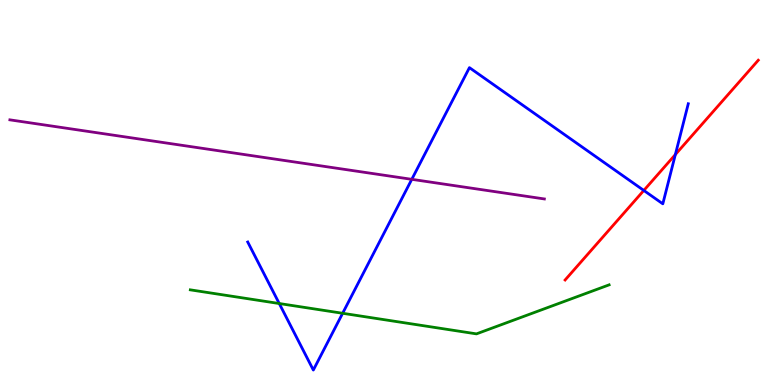[{'lines': ['blue', 'red'], 'intersections': [{'x': 8.31, 'y': 5.05}, {'x': 8.71, 'y': 5.99}]}, {'lines': ['green', 'red'], 'intersections': []}, {'lines': ['purple', 'red'], 'intersections': []}, {'lines': ['blue', 'green'], 'intersections': [{'x': 3.6, 'y': 2.12}, {'x': 4.42, 'y': 1.86}]}, {'lines': ['blue', 'purple'], 'intersections': [{'x': 5.31, 'y': 5.34}]}, {'lines': ['green', 'purple'], 'intersections': []}]